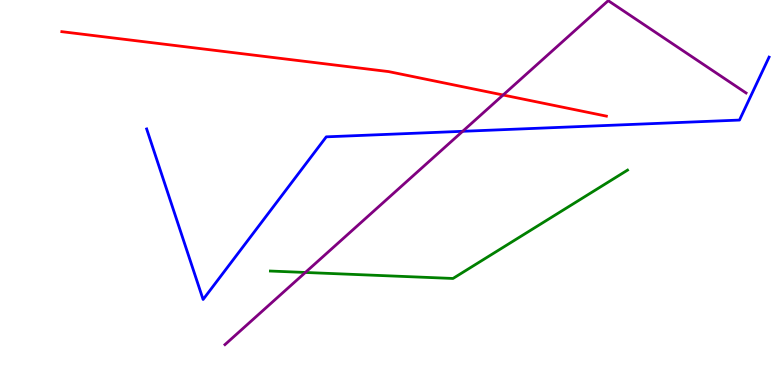[{'lines': ['blue', 'red'], 'intersections': []}, {'lines': ['green', 'red'], 'intersections': []}, {'lines': ['purple', 'red'], 'intersections': [{'x': 6.49, 'y': 7.53}]}, {'lines': ['blue', 'green'], 'intersections': []}, {'lines': ['blue', 'purple'], 'intersections': [{'x': 5.97, 'y': 6.59}]}, {'lines': ['green', 'purple'], 'intersections': [{'x': 3.94, 'y': 2.92}]}]